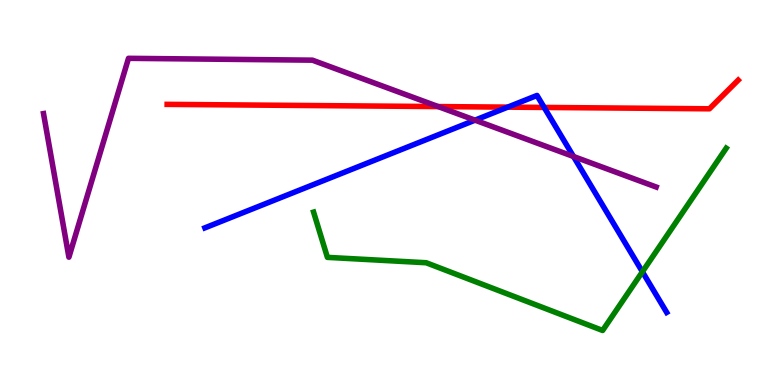[{'lines': ['blue', 'red'], 'intersections': [{'x': 6.55, 'y': 7.22}, {'x': 7.02, 'y': 7.21}]}, {'lines': ['green', 'red'], 'intersections': []}, {'lines': ['purple', 'red'], 'intersections': [{'x': 5.65, 'y': 7.23}]}, {'lines': ['blue', 'green'], 'intersections': [{'x': 8.29, 'y': 2.94}]}, {'lines': ['blue', 'purple'], 'intersections': [{'x': 6.13, 'y': 6.88}, {'x': 7.4, 'y': 5.94}]}, {'lines': ['green', 'purple'], 'intersections': []}]